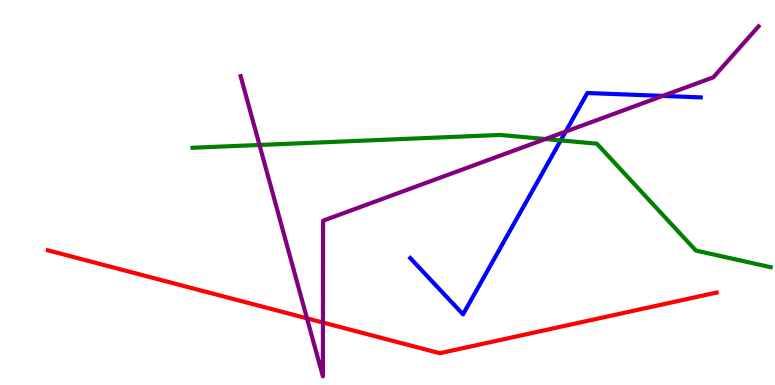[{'lines': ['blue', 'red'], 'intersections': []}, {'lines': ['green', 'red'], 'intersections': []}, {'lines': ['purple', 'red'], 'intersections': [{'x': 3.96, 'y': 1.73}, {'x': 4.17, 'y': 1.62}]}, {'lines': ['blue', 'green'], 'intersections': [{'x': 7.24, 'y': 6.35}]}, {'lines': ['blue', 'purple'], 'intersections': [{'x': 7.3, 'y': 6.58}, {'x': 8.55, 'y': 7.51}]}, {'lines': ['green', 'purple'], 'intersections': [{'x': 3.35, 'y': 6.23}, {'x': 7.04, 'y': 6.39}]}]